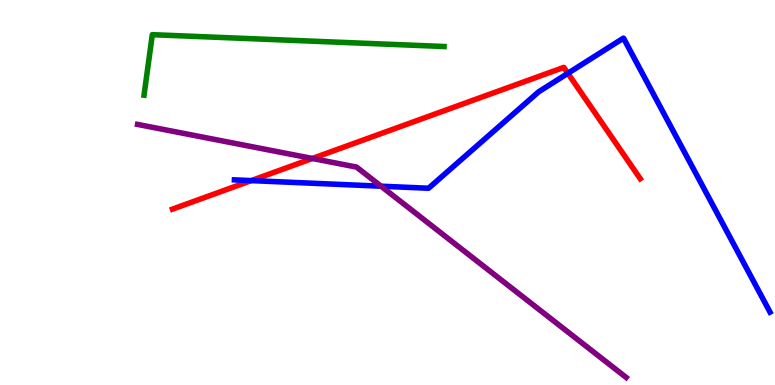[{'lines': ['blue', 'red'], 'intersections': [{'x': 3.24, 'y': 5.31}, {'x': 7.33, 'y': 8.1}]}, {'lines': ['green', 'red'], 'intersections': []}, {'lines': ['purple', 'red'], 'intersections': [{'x': 4.03, 'y': 5.88}]}, {'lines': ['blue', 'green'], 'intersections': []}, {'lines': ['blue', 'purple'], 'intersections': [{'x': 4.92, 'y': 5.16}]}, {'lines': ['green', 'purple'], 'intersections': []}]